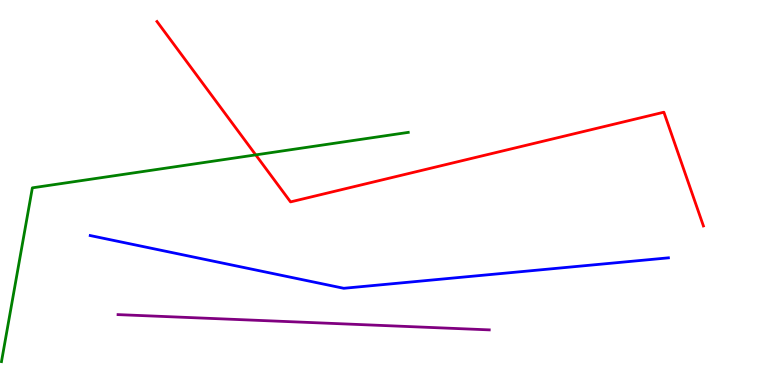[{'lines': ['blue', 'red'], 'intersections': []}, {'lines': ['green', 'red'], 'intersections': [{'x': 3.3, 'y': 5.98}]}, {'lines': ['purple', 'red'], 'intersections': []}, {'lines': ['blue', 'green'], 'intersections': []}, {'lines': ['blue', 'purple'], 'intersections': []}, {'lines': ['green', 'purple'], 'intersections': []}]